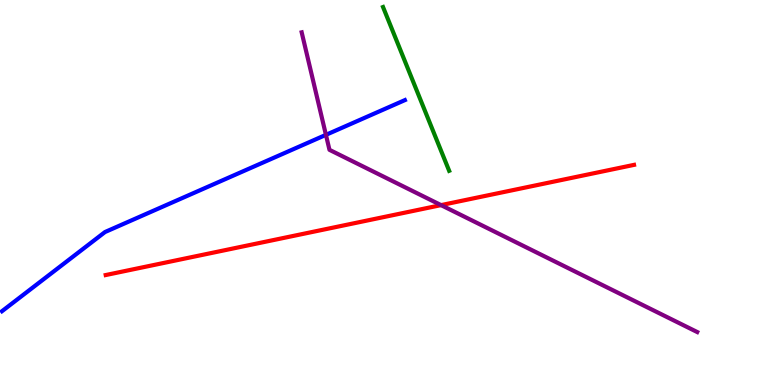[{'lines': ['blue', 'red'], 'intersections': []}, {'lines': ['green', 'red'], 'intersections': []}, {'lines': ['purple', 'red'], 'intersections': [{'x': 5.69, 'y': 4.67}]}, {'lines': ['blue', 'green'], 'intersections': []}, {'lines': ['blue', 'purple'], 'intersections': [{'x': 4.21, 'y': 6.5}]}, {'lines': ['green', 'purple'], 'intersections': []}]